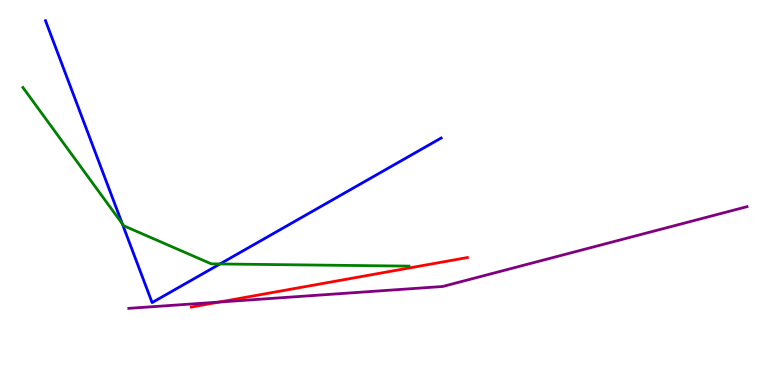[{'lines': ['blue', 'red'], 'intersections': []}, {'lines': ['green', 'red'], 'intersections': []}, {'lines': ['purple', 'red'], 'intersections': [{'x': 2.83, 'y': 2.15}]}, {'lines': ['blue', 'green'], 'intersections': [{'x': 1.58, 'y': 4.19}, {'x': 2.84, 'y': 3.14}]}, {'lines': ['blue', 'purple'], 'intersections': []}, {'lines': ['green', 'purple'], 'intersections': []}]